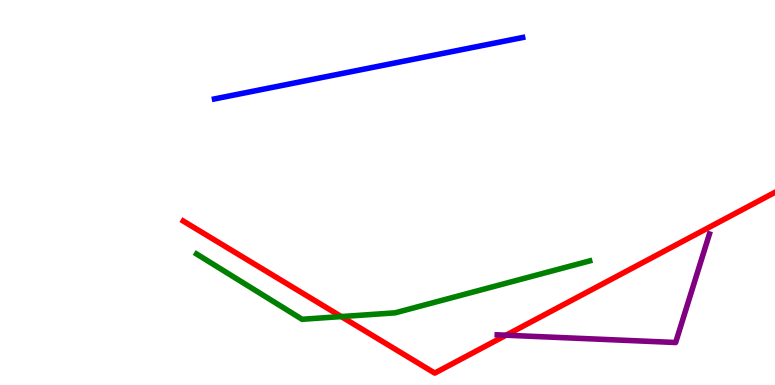[{'lines': ['blue', 'red'], 'intersections': []}, {'lines': ['green', 'red'], 'intersections': [{'x': 4.4, 'y': 1.78}]}, {'lines': ['purple', 'red'], 'intersections': [{'x': 6.53, 'y': 1.29}]}, {'lines': ['blue', 'green'], 'intersections': []}, {'lines': ['blue', 'purple'], 'intersections': []}, {'lines': ['green', 'purple'], 'intersections': []}]